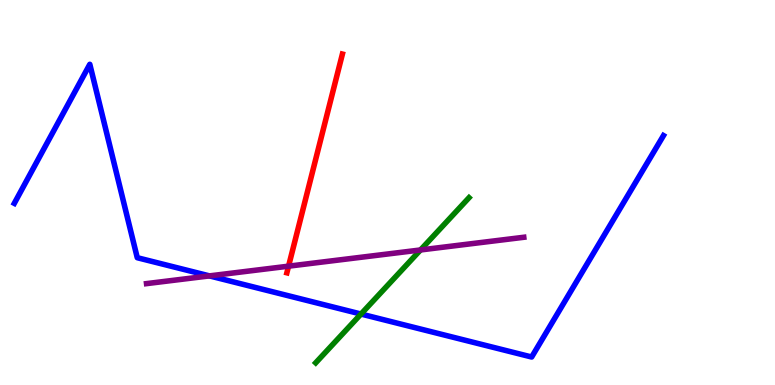[{'lines': ['blue', 'red'], 'intersections': []}, {'lines': ['green', 'red'], 'intersections': []}, {'lines': ['purple', 'red'], 'intersections': [{'x': 3.72, 'y': 3.09}]}, {'lines': ['blue', 'green'], 'intersections': [{'x': 4.66, 'y': 1.84}]}, {'lines': ['blue', 'purple'], 'intersections': [{'x': 2.7, 'y': 2.83}]}, {'lines': ['green', 'purple'], 'intersections': [{'x': 5.43, 'y': 3.51}]}]